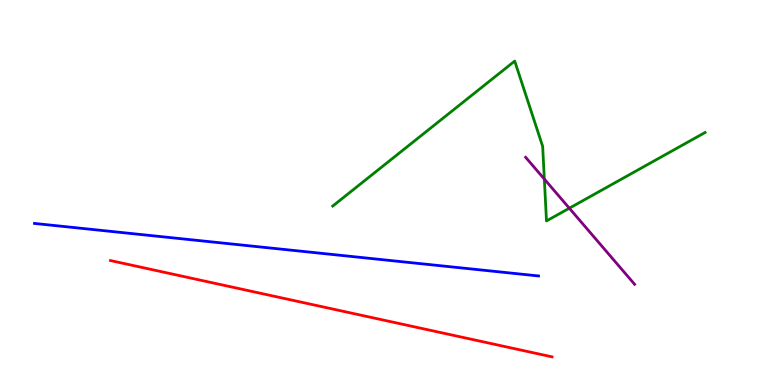[{'lines': ['blue', 'red'], 'intersections': []}, {'lines': ['green', 'red'], 'intersections': []}, {'lines': ['purple', 'red'], 'intersections': []}, {'lines': ['blue', 'green'], 'intersections': []}, {'lines': ['blue', 'purple'], 'intersections': []}, {'lines': ['green', 'purple'], 'intersections': [{'x': 7.02, 'y': 5.35}, {'x': 7.35, 'y': 4.59}]}]